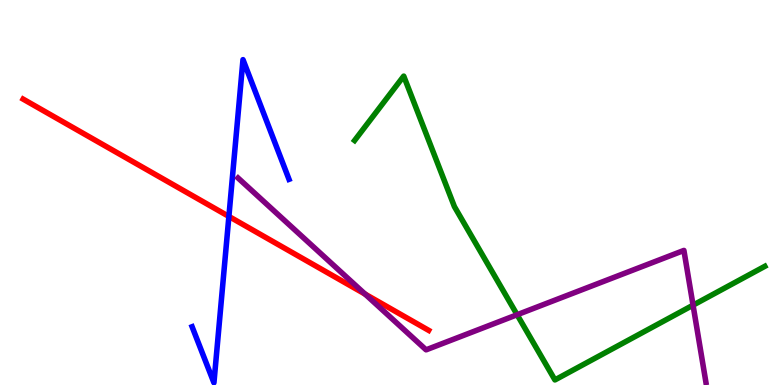[{'lines': ['blue', 'red'], 'intersections': [{'x': 2.95, 'y': 4.38}]}, {'lines': ['green', 'red'], 'intersections': []}, {'lines': ['purple', 'red'], 'intersections': [{'x': 4.71, 'y': 2.36}]}, {'lines': ['blue', 'green'], 'intersections': []}, {'lines': ['blue', 'purple'], 'intersections': []}, {'lines': ['green', 'purple'], 'intersections': [{'x': 6.67, 'y': 1.82}, {'x': 8.94, 'y': 2.07}]}]